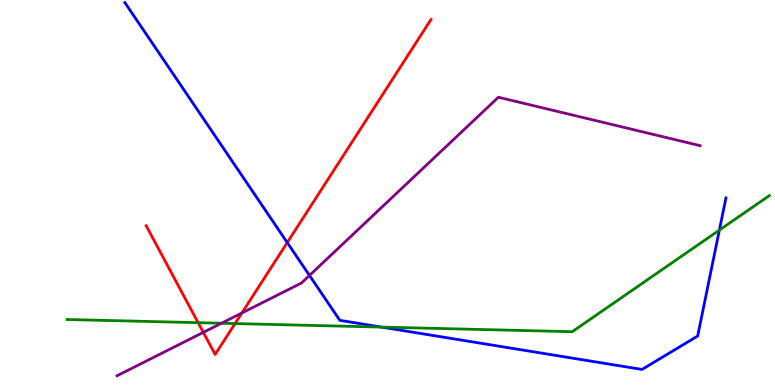[{'lines': ['blue', 'red'], 'intersections': [{'x': 3.71, 'y': 3.7}]}, {'lines': ['green', 'red'], 'intersections': [{'x': 2.56, 'y': 1.62}, {'x': 3.03, 'y': 1.6}]}, {'lines': ['purple', 'red'], 'intersections': [{'x': 2.62, 'y': 1.37}, {'x': 3.12, 'y': 1.87}]}, {'lines': ['blue', 'green'], 'intersections': [{'x': 4.92, 'y': 1.5}, {'x': 9.28, 'y': 4.02}]}, {'lines': ['blue', 'purple'], 'intersections': [{'x': 3.99, 'y': 2.85}]}, {'lines': ['green', 'purple'], 'intersections': [{'x': 2.86, 'y': 1.6}]}]